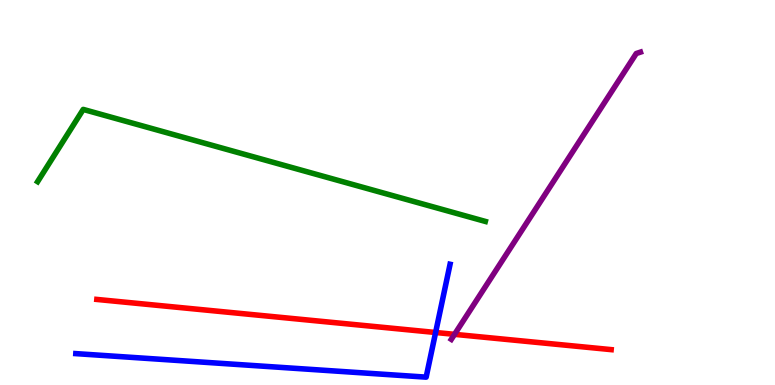[{'lines': ['blue', 'red'], 'intersections': [{'x': 5.62, 'y': 1.36}]}, {'lines': ['green', 'red'], 'intersections': []}, {'lines': ['purple', 'red'], 'intersections': [{'x': 5.87, 'y': 1.32}]}, {'lines': ['blue', 'green'], 'intersections': []}, {'lines': ['blue', 'purple'], 'intersections': []}, {'lines': ['green', 'purple'], 'intersections': []}]